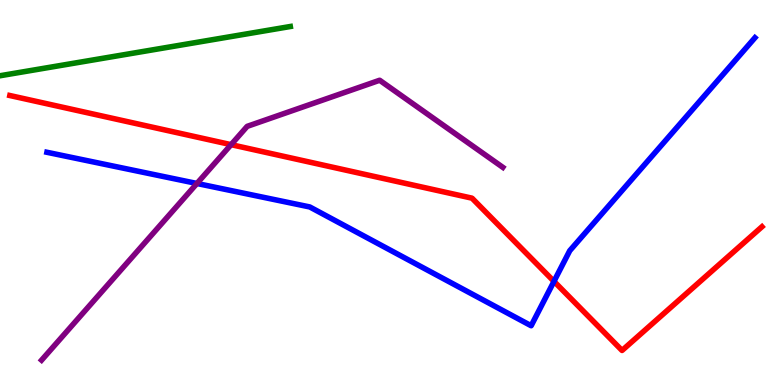[{'lines': ['blue', 'red'], 'intersections': [{'x': 7.15, 'y': 2.69}]}, {'lines': ['green', 'red'], 'intersections': []}, {'lines': ['purple', 'red'], 'intersections': [{'x': 2.98, 'y': 6.24}]}, {'lines': ['blue', 'green'], 'intersections': []}, {'lines': ['blue', 'purple'], 'intersections': [{'x': 2.54, 'y': 5.23}]}, {'lines': ['green', 'purple'], 'intersections': []}]